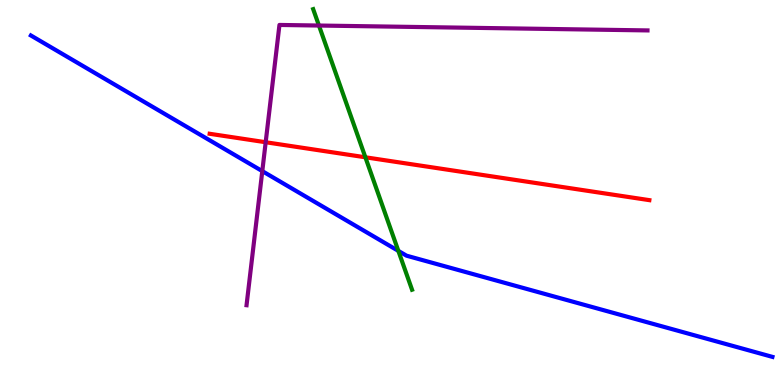[{'lines': ['blue', 'red'], 'intersections': []}, {'lines': ['green', 'red'], 'intersections': [{'x': 4.71, 'y': 5.91}]}, {'lines': ['purple', 'red'], 'intersections': [{'x': 3.43, 'y': 6.31}]}, {'lines': ['blue', 'green'], 'intersections': [{'x': 5.14, 'y': 3.48}]}, {'lines': ['blue', 'purple'], 'intersections': [{'x': 3.38, 'y': 5.56}]}, {'lines': ['green', 'purple'], 'intersections': [{'x': 4.12, 'y': 9.34}]}]